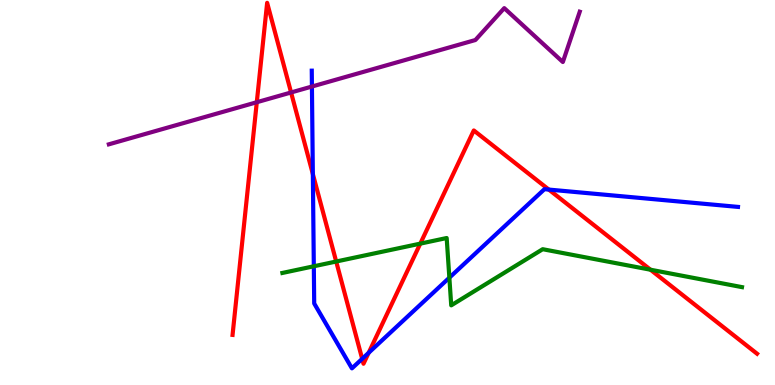[{'lines': ['blue', 'red'], 'intersections': [{'x': 4.04, 'y': 5.48}, {'x': 4.67, 'y': 0.68}, {'x': 4.76, 'y': 0.837}, {'x': 7.08, 'y': 5.08}]}, {'lines': ['green', 'red'], 'intersections': [{'x': 4.34, 'y': 3.21}, {'x': 5.42, 'y': 3.67}, {'x': 8.39, 'y': 2.99}]}, {'lines': ['purple', 'red'], 'intersections': [{'x': 3.31, 'y': 7.34}, {'x': 3.76, 'y': 7.6}]}, {'lines': ['blue', 'green'], 'intersections': [{'x': 4.05, 'y': 3.08}, {'x': 5.8, 'y': 2.79}]}, {'lines': ['blue', 'purple'], 'intersections': [{'x': 4.02, 'y': 7.75}]}, {'lines': ['green', 'purple'], 'intersections': []}]